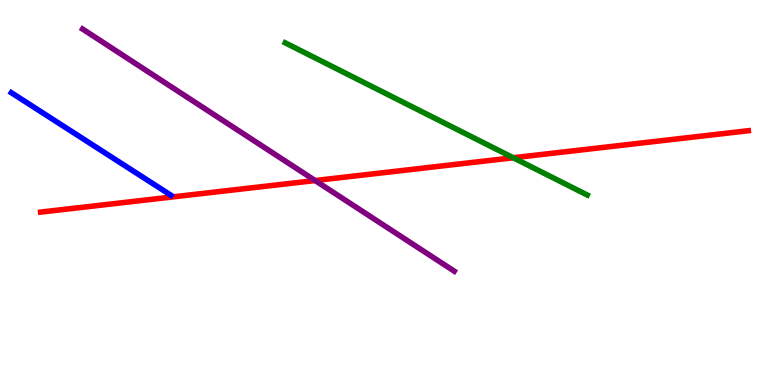[{'lines': ['blue', 'red'], 'intersections': []}, {'lines': ['green', 'red'], 'intersections': [{'x': 6.62, 'y': 5.9}]}, {'lines': ['purple', 'red'], 'intersections': [{'x': 4.07, 'y': 5.31}]}, {'lines': ['blue', 'green'], 'intersections': []}, {'lines': ['blue', 'purple'], 'intersections': []}, {'lines': ['green', 'purple'], 'intersections': []}]